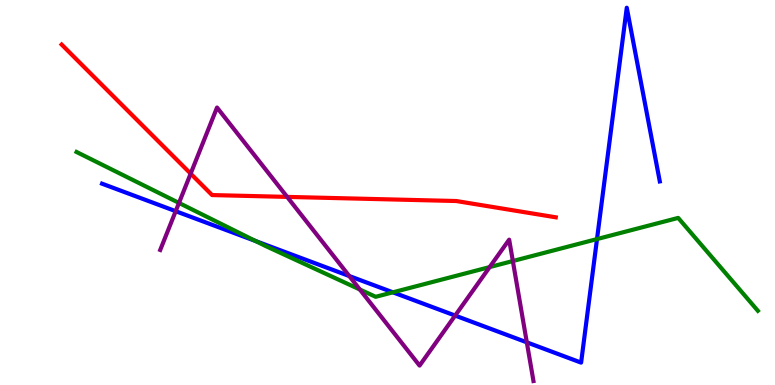[{'lines': ['blue', 'red'], 'intersections': []}, {'lines': ['green', 'red'], 'intersections': []}, {'lines': ['purple', 'red'], 'intersections': [{'x': 2.46, 'y': 5.49}, {'x': 3.71, 'y': 4.89}]}, {'lines': ['blue', 'green'], 'intersections': [{'x': 3.3, 'y': 3.74}, {'x': 5.07, 'y': 2.41}, {'x': 7.7, 'y': 3.79}]}, {'lines': ['blue', 'purple'], 'intersections': [{'x': 2.27, 'y': 4.51}, {'x': 4.51, 'y': 2.83}, {'x': 5.87, 'y': 1.8}, {'x': 6.8, 'y': 1.11}]}, {'lines': ['green', 'purple'], 'intersections': [{'x': 2.31, 'y': 4.73}, {'x': 4.64, 'y': 2.48}, {'x': 6.32, 'y': 3.06}, {'x': 6.62, 'y': 3.22}]}]